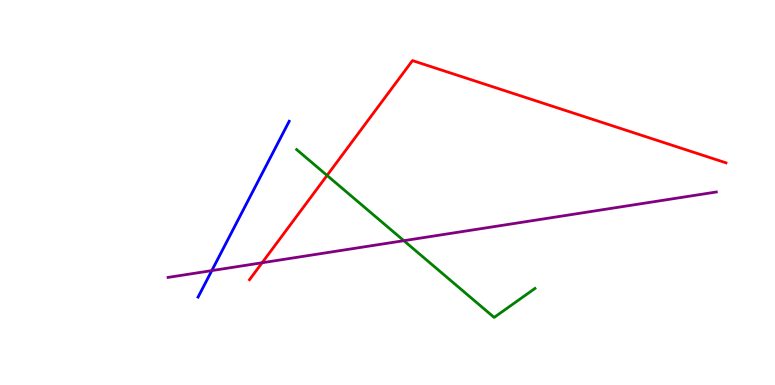[{'lines': ['blue', 'red'], 'intersections': []}, {'lines': ['green', 'red'], 'intersections': [{'x': 4.22, 'y': 5.44}]}, {'lines': ['purple', 'red'], 'intersections': [{'x': 3.38, 'y': 3.18}]}, {'lines': ['blue', 'green'], 'intersections': []}, {'lines': ['blue', 'purple'], 'intersections': [{'x': 2.73, 'y': 2.97}]}, {'lines': ['green', 'purple'], 'intersections': [{'x': 5.21, 'y': 3.75}]}]